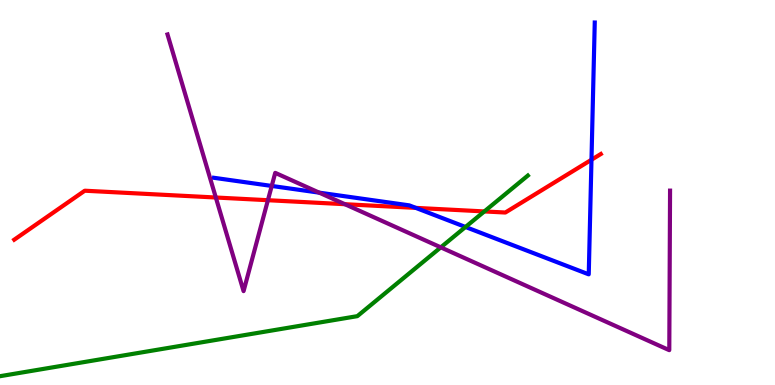[{'lines': ['blue', 'red'], 'intersections': [{'x': 5.37, 'y': 4.6}, {'x': 7.63, 'y': 5.85}]}, {'lines': ['green', 'red'], 'intersections': [{'x': 6.25, 'y': 4.51}]}, {'lines': ['purple', 'red'], 'intersections': [{'x': 2.78, 'y': 4.87}, {'x': 3.46, 'y': 4.8}, {'x': 4.45, 'y': 4.7}]}, {'lines': ['blue', 'green'], 'intersections': [{'x': 6.01, 'y': 4.1}]}, {'lines': ['blue', 'purple'], 'intersections': [{'x': 3.51, 'y': 5.17}, {'x': 4.12, 'y': 5.0}]}, {'lines': ['green', 'purple'], 'intersections': [{'x': 5.69, 'y': 3.58}]}]